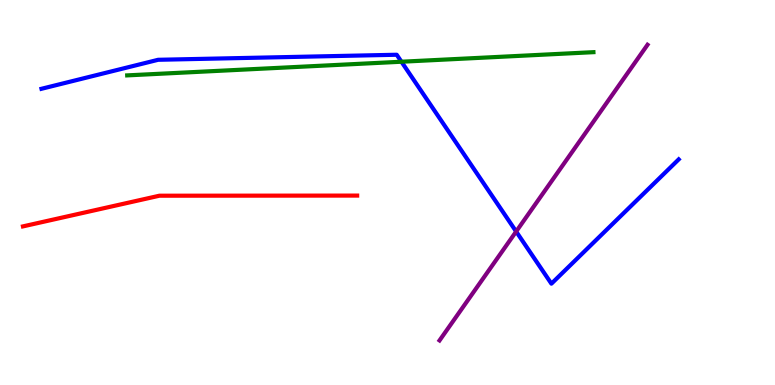[{'lines': ['blue', 'red'], 'intersections': []}, {'lines': ['green', 'red'], 'intersections': []}, {'lines': ['purple', 'red'], 'intersections': []}, {'lines': ['blue', 'green'], 'intersections': [{'x': 5.18, 'y': 8.4}]}, {'lines': ['blue', 'purple'], 'intersections': [{'x': 6.66, 'y': 3.99}]}, {'lines': ['green', 'purple'], 'intersections': []}]